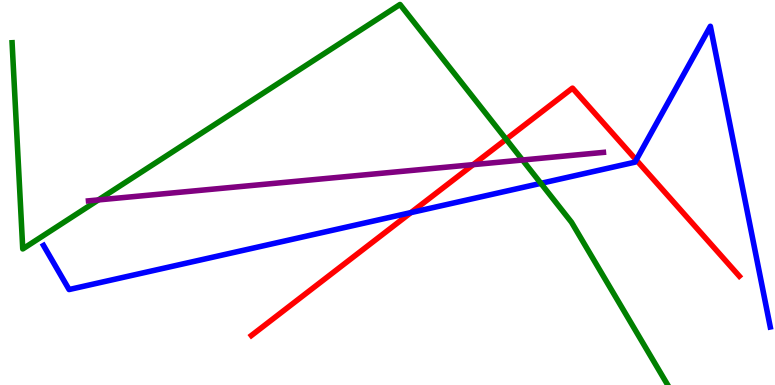[{'lines': ['blue', 'red'], 'intersections': [{'x': 5.3, 'y': 4.48}, {'x': 8.21, 'y': 5.85}]}, {'lines': ['green', 'red'], 'intersections': [{'x': 6.53, 'y': 6.38}]}, {'lines': ['purple', 'red'], 'intersections': [{'x': 6.11, 'y': 5.72}]}, {'lines': ['blue', 'green'], 'intersections': [{'x': 6.98, 'y': 5.24}]}, {'lines': ['blue', 'purple'], 'intersections': []}, {'lines': ['green', 'purple'], 'intersections': [{'x': 1.27, 'y': 4.81}, {'x': 6.74, 'y': 5.84}]}]